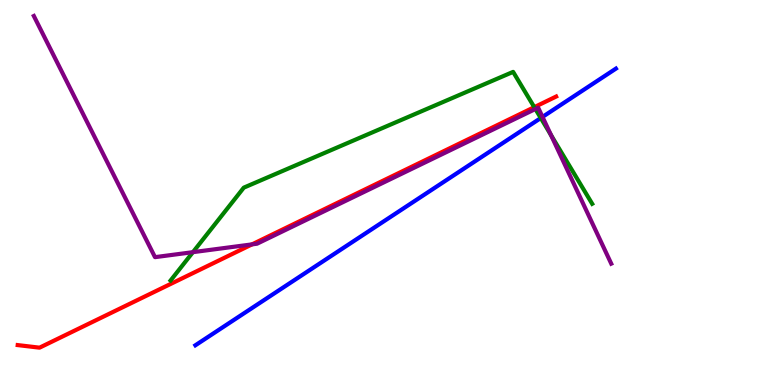[{'lines': ['blue', 'red'], 'intersections': []}, {'lines': ['green', 'red'], 'intersections': [{'x': 6.89, 'y': 7.22}]}, {'lines': ['purple', 'red'], 'intersections': [{'x': 3.25, 'y': 3.65}]}, {'lines': ['blue', 'green'], 'intersections': [{'x': 6.98, 'y': 6.93}]}, {'lines': ['blue', 'purple'], 'intersections': [{'x': 7.0, 'y': 6.96}]}, {'lines': ['green', 'purple'], 'intersections': [{'x': 2.49, 'y': 3.45}, {'x': 6.91, 'y': 7.17}, {'x': 7.11, 'y': 6.49}]}]